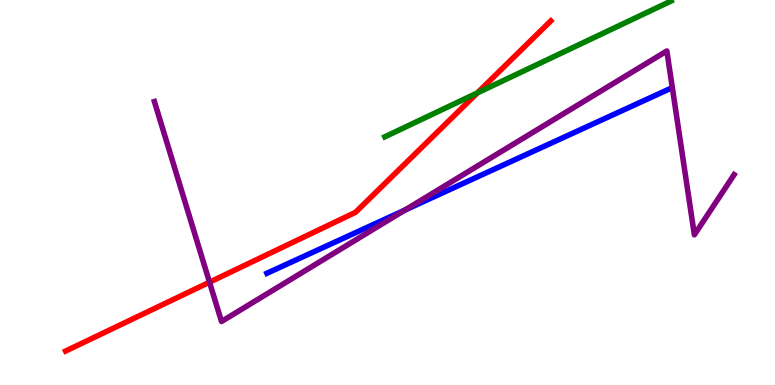[{'lines': ['blue', 'red'], 'intersections': []}, {'lines': ['green', 'red'], 'intersections': [{'x': 6.16, 'y': 7.59}]}, {'lines': ['purple', 'red'], 'intersections': [{'x': 2.7, 'y': 2.67}]}, {'lines': ['blue', 'green'], 'intersections': []}, {'lines': ['blue', 'purple'], 'intersections': [{'x': 5.22, 'y': 4.54}]}, {'lines': ['green', 'purple'], 'intersections': []}]